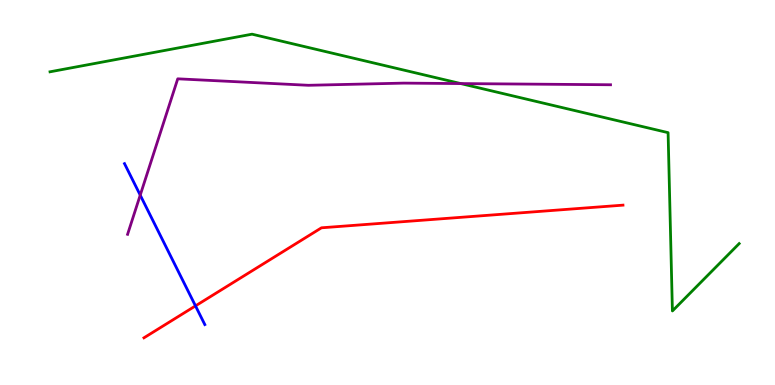[{'lines': ['blue', 'red'], 'intersections': [{'x': 2.52, 'y': 2.05}]}, {'lines': ['green', 'red'], 'intersections': []}, {'lines': ['purple', 'red'], 'intersections': []}, {'lines': ['blue', 'green'], 'intersections': []}, {'lines': ['blue', 'purple'], 'intersections': [{'x': 1.81, 'y': 4.93}]}, {'lines': ['green', 'purple'], 'intersections': [{'x': 5.95, 'y': 7.83}]}]